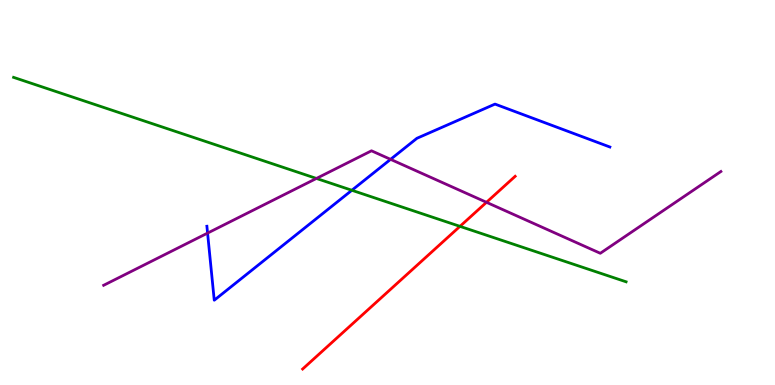[{'lines': ['blue', 'red'], 'intersections': []}, {'lines': ['green', 'red'], 'intersections': [{'x': 5.94, 'y': 4.12}]}, {'lines': ['purple', 'red'], 'intersections': [{'x': 6.28, 'y': 4.75}]}, {'lines': ['blue', 'green'], 'intersections': [{'x': 4.54, 'y': 5.06}]}, {'lines': ['blue', 'purple'], 'intersections': [{'x': 2.68, 'y': 3.95}, {'x': 5.04, 'y': 5.86}]}, {'lines': ['green', 'purple'], 'intersections': [{'x': 4.08, 'y': 5.37}]}]